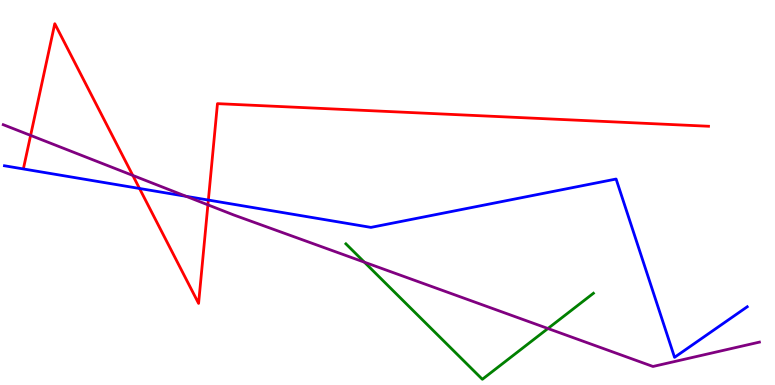[{'lines': ['blue', 'red'], 'intersections': [{'x': 1.8, 'y': 5.1}, {'x': 2.69, 'y': 4.8}]}, {'lines': ['green', 'red'], 'intersections': []}, {'lines': ['purple', 'red'], 'intersections': [{'x': 0.395, 'y': 6.48}, {'x': 1.71, 'y': 5.44}, {'x': 2.68, 'y': 4.68}]}, {'lines': ['blue', 'green'], 'intersections': []}, {'lines': ['blue', 'purple'], 'intersections': [{'x': 2.4, 'y': 4.9}]}, {'lines': ['green', 'purple'], 'intersections': [{'x': 4.7, 'y': 3.19}, {'x': 7.07, 'y': 1.47}]}]